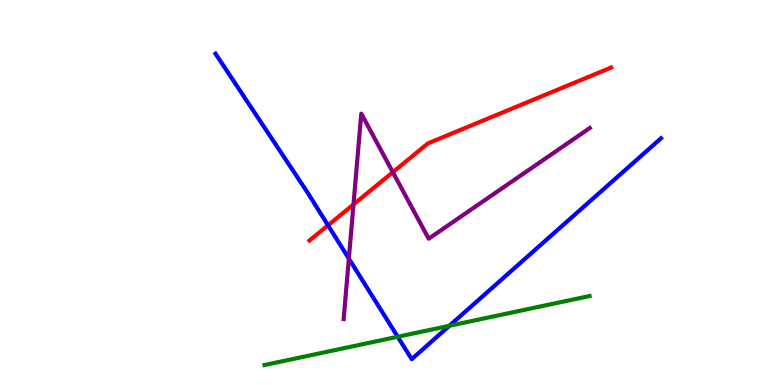[{'lines': ['blue', 'red'], 'intersections': [{'x': 4.23, 'y': 4.15}]}, {'lines': ['green', 'red'], 'intersections': []}, {'lines': ['purple', 'red'], 'intersections': [{'x': 4.56, 'y': 4.69}, {'x': 5.07, 'y': 5.53}]}, {'lines': ['blue', 'green'], 'intersections': [{'x': 5.13, 'y': 1.25}, {'x': 5.8, 'y': 1.54}]}, {'lines': ['blue', 'purple'], 'intersections': [{'x': 4.5, 'y': 3.28}]}, {'lines': ['green', 'purple'], 'intersections': []}]